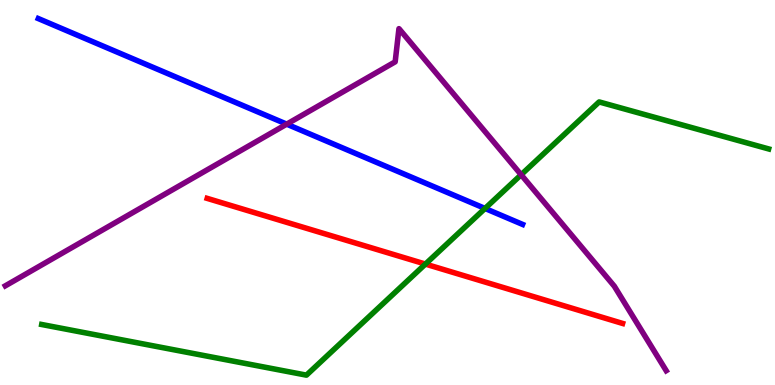[{'lines': ['blue', 'red'], 'intersections': []}, {'lines': ['green', 'red'], 'intersections': [{'x': 5.49, 'y': 3.14}]}, {'lines': ['purple', 'red'], 'intersections': []}, {'lines': ['blue', 'green'], 'intersections': [{'x': 6.26, 'y': 4.59}]}, {'lines': ['blue', 'purple'], 'intersections': [{'x': 3.7, 'y': 6.78}]}, {'lines': ['green', 'purple'], 'intersections': [{'x': 6.72, 'y': 5.46}]}]